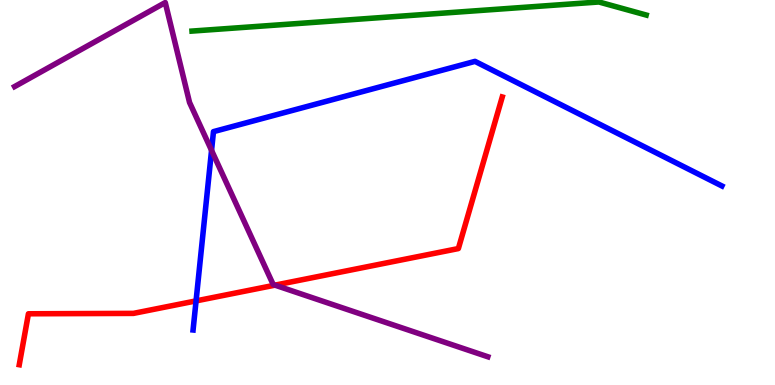[{'lines': ['blue', 'red'], 'intersections': [{'x': 2.53, 'y': 2.18}]}, {'lines': ['green', 'red'], 'intersections': []}, {'lines': ['purple', 'red'], 'intersections': [{'x': 3.55, 'y': 2.59}]}, {'lines': ['blue', 'green'], 'intersections': []}, {'lines': ['blue', 'purple'], 'intersections': [{'x': 2.73, 'y': 6.09}]}, {'lines': ['green', 'purple'], 'intersections': []}]